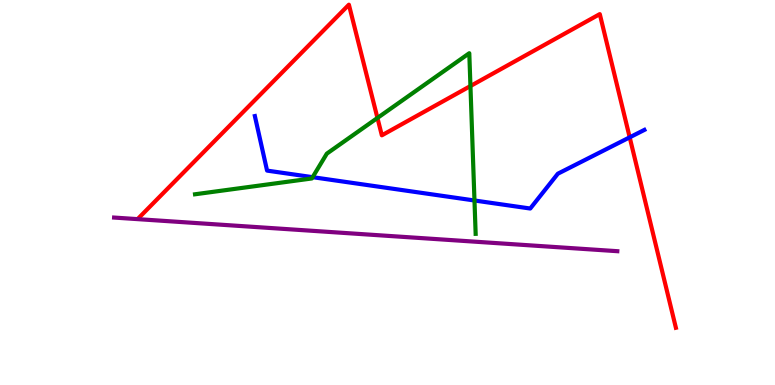[{'lines': ['blue', 'red'], 'intersections': [{'x': 8.13, 'y': 6.43}]}, {'lines': ['green', 'red'], 'intersections': [{'x': 4.87, 'y': 6.94}, {'x': 6.07, 'y': 7.76}]}, {'lines': ['purple', 'red'], 'intersections': []}, {'lines': ['blue', 'green'], 'intersections': [{'x': 4.03, 'y': 5.4}, {'x': 6.12, 'y': 4.79}]}, {'lines': ['blue', 'purple'], 'intersections': []}, {'lines': ['green', 'purple'], 'intersections': []}]